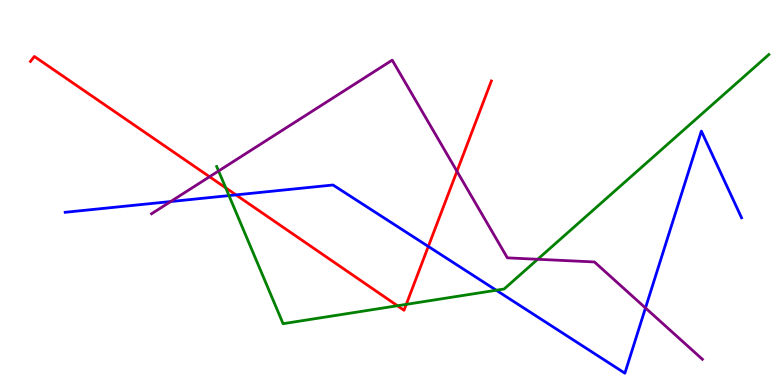[{'lines': ['blue', 'red'], 'intersections': [{'x': 3.04, 'y': 4.94}, {'x': 5.53, 'y': 3.6}]}, {'lines': ['green', 'red'], 'intersections': [{'x': 2.91, 'y': 5.12}, {'x': 5.13, 'y': 2.06}, {'x': 5.24, 'y': 2.09}]}, {'lines': ['purple', 'red'], 'intersections': [{'x': 2.7, 'y': 5.41}, {'x': 5.9, 'y': 5.55}]}, {'lines': ['blue', 'green'], 'intersections': [{'x': 2.95, 'y': 4.92}, {'x': 6.4, 'y': 2.46}]}, {'lines': ['blue', 'purple'], 'intersections': [{'x': 2.2, 'y': 4.77}, {'x': 8.33, 'y': 2.0}]}, {'lines': ['green', 'purple'], 'intersections': [{'x': 2.82, 'y': 5.56}, {'x': 6.94, 'y': 3.27}]}]